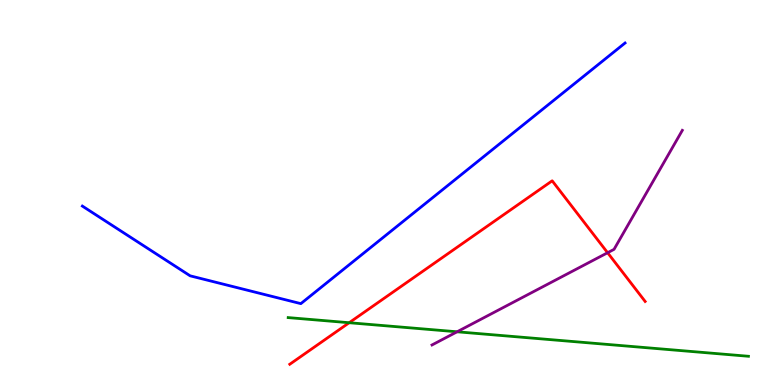[{'lines': ['blue', 'red'], 'intersections': []}, {'lines': ['green', 'red'], 'intersections': [{'x': 4.51, 'y': 1.62}]}, {'lines': ['purple', 'red'], 'intersections': [{'x': 7.84, 'y': 3.44}]}, {'lines': ['blue', 'green'], 'intersections': []}, {'lines': ['blue', 'purple'], 'intersections': []}, {'lines': ['green', 'purple'], 'intersections': [{'x': 5.9, 'y': 1.38}]}]